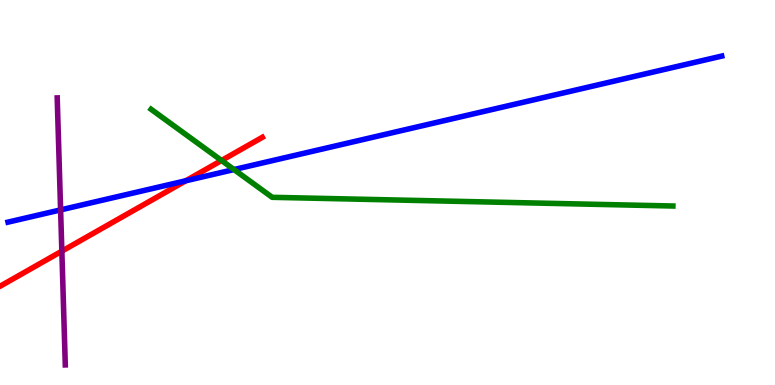[{'lines': ['blue', 'red'], 'intersections': [{'x': 2.4, 'y': 5.3}]}, {'lines': ['green', 'red'], 'intersections': [{'x': 2.86, 'y': 5.83}]}, {'lines': ['purple', 'red'], 'intersections': [{'x': 0.798, 'y': 3.48}]}, {'lines': ['blue', 'green'], 'intersections': [{'x': 3.02, 'y': 5.6}]}, {'lines': ['blue', 'purple'], 'intersections': [{'x': 0.782, 'y': 4.55}]}, {'lines': ['green', 'purple'], 'intersections': []}]